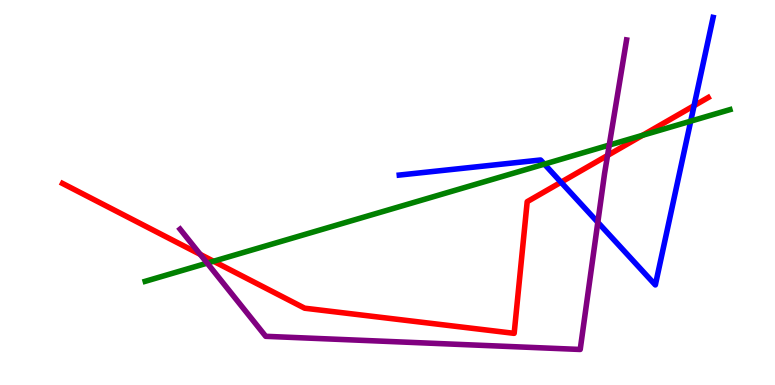[{'lines': ['blue', 'red'], 'intersections': [{'x': 7.24, 'y': 5.27}, {'x': 8.96, 'y': 7.26}]}, {'lines': ['green', 'red'], 'intersections': [{'x': 2.76, 'y': 3.21}, {'x': 8.29, 'y': 6.49}]}, {'lines': ['purple', 'red'], 'intersections': [{'x': 2.58, 'y': 3.39}, {'x': 7.84, 'y': 5.96}]}, {'lines': ['blue', 'green'], 'intersections': [{'x': 7.02, 'y': 5.74}, {'x': 8.91, 'y': 6.85}]}, {'lines': ['blue', 'purple'], 'intersections': [{'x': 7.71, 'y': 4.23}]}, {'lines': ['green', 'purple'], 'intersections': [{'x': 2.67, 'y': 3.17}, {'x': 7.86, 'y': 6.23}]}]